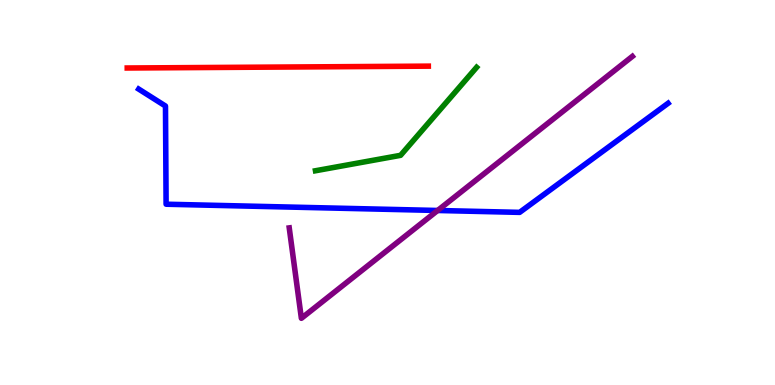[{'lines': ['blue', 'red'], 'intersections': []}, {'lines': ['green', 'red'], 'intersections': []}, {'lines': ['purple', 'red'], 'intersections': []}, {'lines': ['blue', 'green'], 'intersections': []}, {'lines': ['blue', 'purple'], 'intersections': [{'x': 5.65, 'y': 4.53}]}, {'lines': ['green', 'purple'], 'intersections': []}]